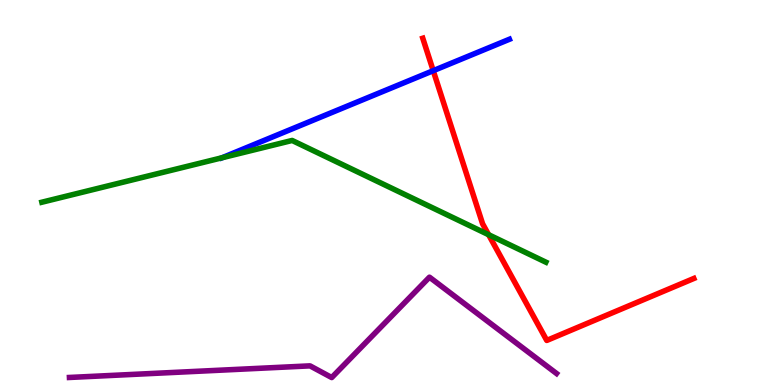[{'lines': ['blue', 'red'], 'intersections': [{'x': 5.59, 'y': 8.16}]}, {'lines': ['green', 'red'], 'intersections': [{'x': 6.3, 'y': 3.9}]}, {'lines': ['purple', 'red'], 'intersections': []}, {'lines': ['blue', 'green'], 'intersections': [{'x': 2.87, 'y': 5.9}]}, {'lines': ['blue', 'purple'], 'intersections': []}, {'lines': ['green', 'purple'], 'intersections': []}]